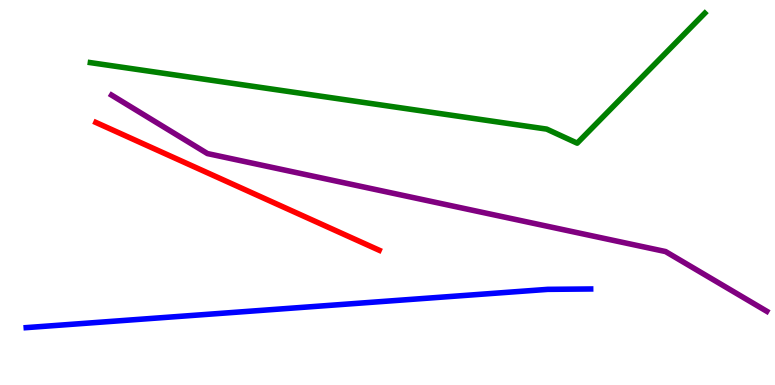[{'lines': ['blue', 'red'], 'intersections': []}, {'lines': ['green', 'red'], 'intersections': []}, {'lines': ['purple', 'red'], 'intersections': []}, {'lines': ['blue', 'green'], 'intersections': []}, {'lines': ['blue', 'purple'], 'intersections': []}, {'lines': ['green', 'purple'], 'intersections': []}]